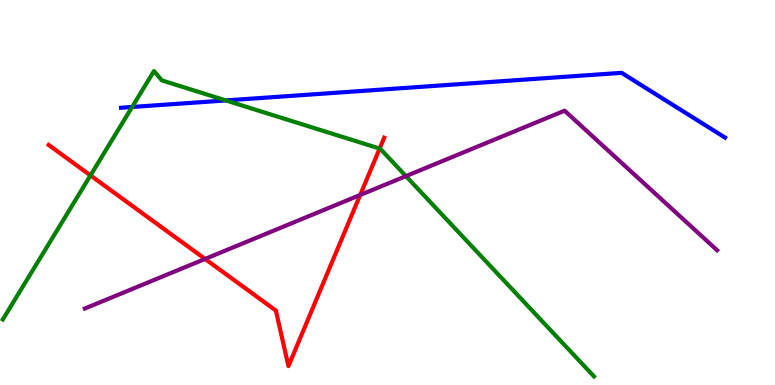[{'lines': ['blue', 'red'], 'intersections': []}, {'lines': ['green', 'red'], 'intersections': [{'x': 1.17, 'y': 5.44}, {'x': 4.9, 'y': 6.14}]}, {'lines': ['purple', 'red'], 'intersections': [{'x': 2.65, 'y': 3.27}, {'x': 4.65, 'y': 4.94}]}, {'lines': ['blue', 'green'], 'intersections': [{'x': 1.7, 'y': 7.22}, {'x': 2.91, 'y': 7.39}]}, {'lines': ['blue', 'purple'], 'intersections': []}, {'lines': ['green', 'purple'], 'intersections': [{'x': 5.24, 'y': 5.43}]}]